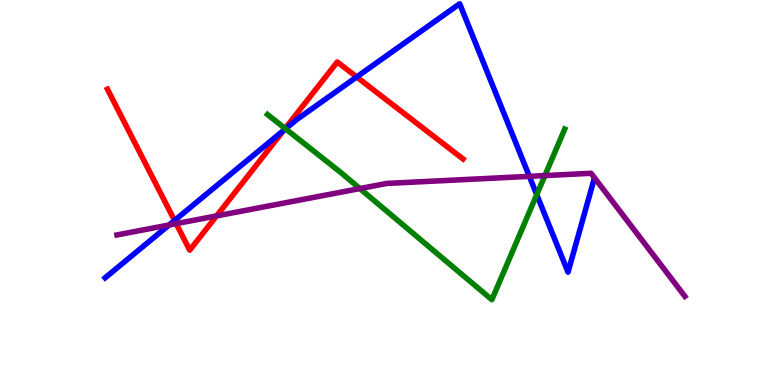[{'lines': ['blue', 'red'], 'intersections': [{'x': 2.25, 'y': 4.27}, {'x': 3.66, 'y': 6.62}, {'x': 4.6, 'y': 8.0}]}, {'lines': ['green', 'red'], 'intersections': [{'x': 3.68, 'y': 6.66}]}, {'lines': ['purple', 'red'], 'intersections': [{'x': 2.27, 'y': 4.19}, {'x': 2.79, 'y': 4.39}]}, {'lines': ['blue', 'green'], 'intersections': [{'x': 3.68, 'y': 6.66}, {'x': 6.93, 'y': 4.94}]}, {'lines': ['blue', 'purple'], 'intersections': [{'x': 2.18, 'y': 4.16}, {'x': 6.83, 'y': 5.42}]}, {'lines': ['green', 'purple'], 'intersections': [{'x': 4.64, 'y': 5.1}, {'x': 7.03, 'y': 5.44}]}]